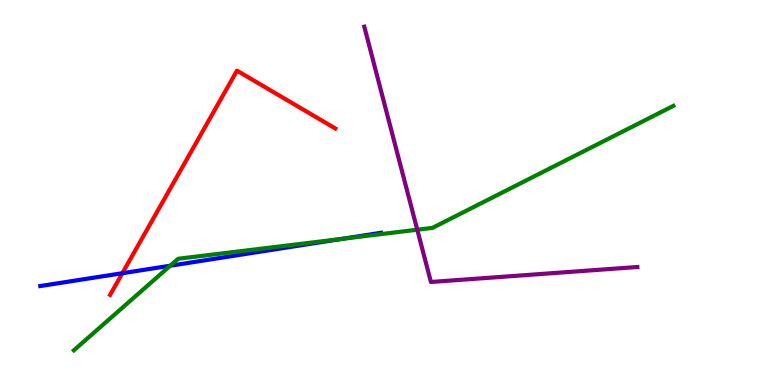[{'lines': ['blue', 'red'], 'intersections': [{'x': 1.58, 'y': 2.9}]}, {'lines': ['green', 'red'], 'intersections': []}, {'lines': ['purple', 'red'], 'intersections': []}, {'lines': ['blue', 'green'], 'intersections': [{'x': 2.2, 'y': 3.1}, {'x': 4.42, 'y': 3.8}]}, {'lines': ['blue', 'purple'], 'intersections': []}, {'lines': ['green', 'purple'], 'intersections': [{'x': 5.38, 'y': 4.03}]}]